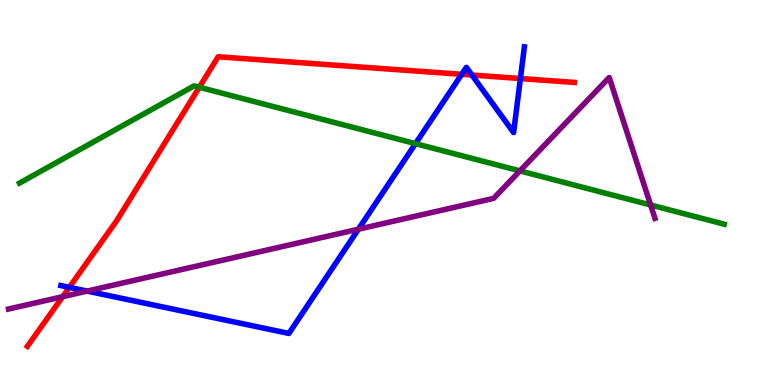[{'lines': ['blue', 'red'], 'intersections': [{'x': 0.894, 'y': 2.54}, {'x': 5.96, 'y': 8.07}, {'x': 6.09, 'y': 8.05}, {'x': 6.71, 'y': 7.96}]}, {'lines': ['green', 'red'], 'intersections': [{'x': 2.57, 'y': 7.73}]}, {'lines': ['purple', 'red'], 'intersections': [{'x': 0.809, 'y': 2.29}]}, {'lines': ['blue', 'green'], 'intersections': [{'x': 5.36, 'y': 6.27}]}, {'lines': ['blue', 'purple'], 'intersections': [{'x': 1.12, 'y': 2.44}, {'x': 4.62, 'y': 4.05}]}, {'lines': ['green', 'purple'], 'intersections': [{'x': 6.71, 'y': 5.56}, {'x': 8.4, 'y': 4.68}]}]